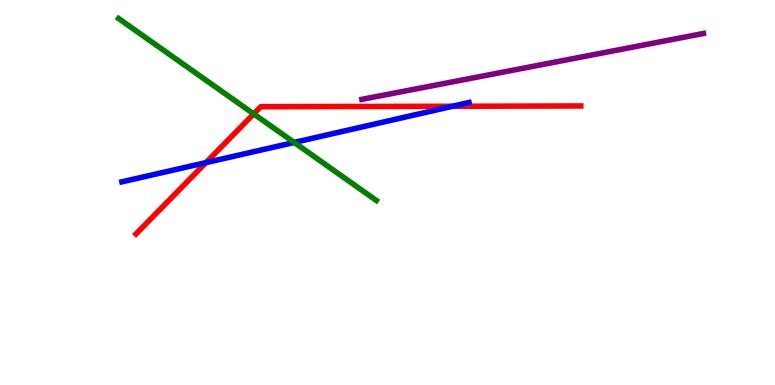[{'lines': ['blue', 'red'], 'intersections': [{'x': 2.66, 'y': 5.78}, {'x': 5.84, 'y': 7.24}]}, {'lines': ['green', 'red'], 'intersections': [{'x': 3.27, 'y': 7.04}]}, {'lines': ['purple', 'red'], 'intersections': []}, {'lines': ['blue', 'green'], 'intersections': [{'x': 3.8, 'y': 6.3}]}, {'lines': ['blue', 'purple'], 'intersections': []}, {'lines': ['green', 'purple'], 'intersections': []}]